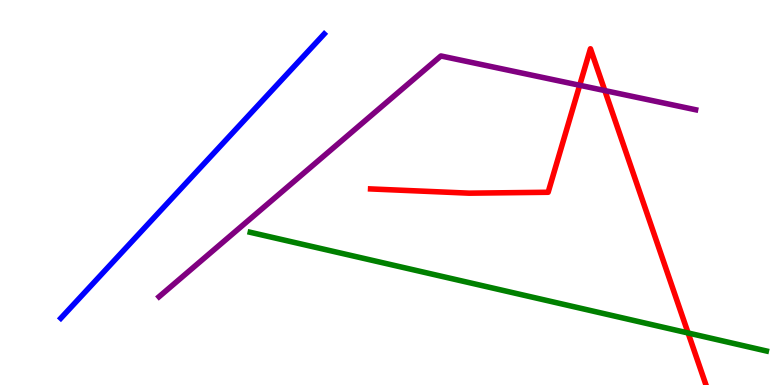[{'lines': ['blue', 'red'], 'intersections': []}, {'lines': ['green', 'red'], 'intersections': [{'x': 8.88, 'y': 1.35}]}, {'lines': ['purple', 'red'], 'intersections': [{'x': 7.48, 'y': 7.79}, {'x': 7.8, 'y': 7.65}]}, {'lines': ['blue', 'green'], 'intersections': []}, {'lines': ['blue', 'purple'], 'intersections': []}, {'lines': ['green', 'purple'], 'intersections': []}]